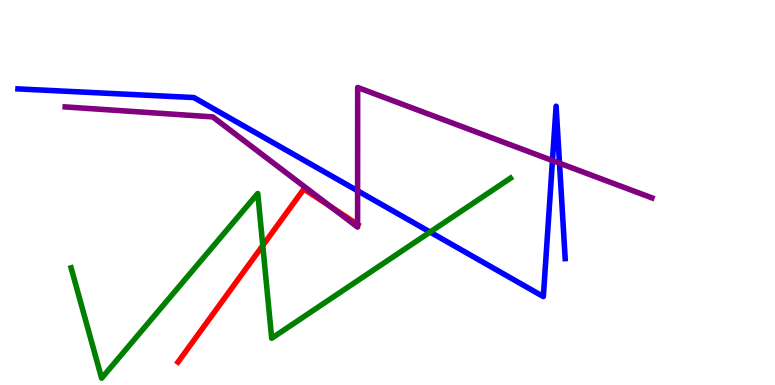[{'lines': ['blue', 'red'], 'intersections': []}, {'lines': ['green', 'red'], 'intersections': [{'x': 3.39, 'y': 3.62}]}, {'lines': ['purple', 'red'], 'intersections': [{'x': 4.27, 'y': 4.63}, {'x': 4.61, 'y': 4.17}]}, {'lines': ['blue', 'green'], 'intersections': [{'x': 5.55, 'y': 3.97}]}, {'lines': ['blue', 'purple'], 'intersections': [{'x': 4.61, 'y': 5.04}, {'x': 7.13, 'y': 5.83}, {'x': 7.22, 'y': 5.76}]}, {'lines': ['green', 'purple'], 'intersections': []}]